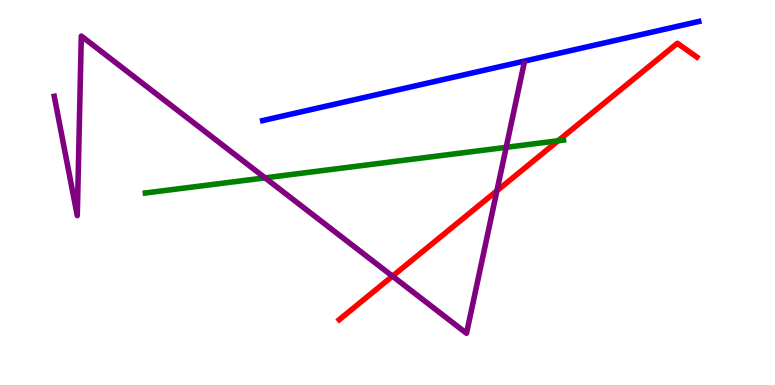[{'lines': ['blue', 'red'], 'intersections': []}, {'lines': ['green', 'red'], 'intersections': [{'x': 7.2, 'y': 6.34}]}, {'lines': ['purple', 'red'], 'intersections': [{'x': 5.06, 'y': 2.83}, {'x': 6.41, 'y': 5.04}]}, {'lines': ['blue', 'green'], 'intersections': []}, {'lines': ['blue', 'purple'], 'intersections': []}, {'lines': ['green', 'purple'], 'intersections': [{'x': 3.42, 'y': 5.38}, {'x': 6.53, 'y': 6.17}]}]